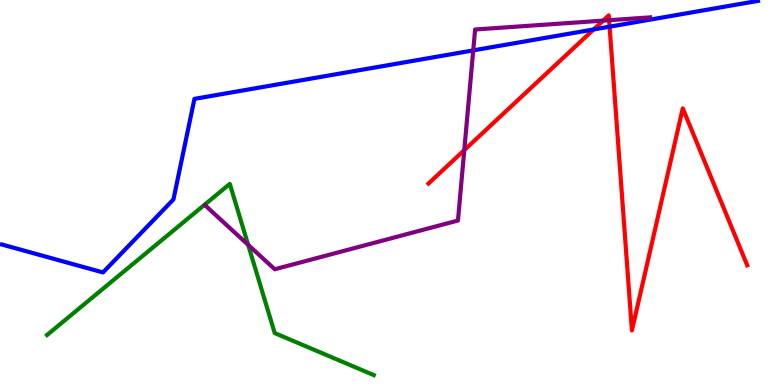[{'lines': ['blue', 'red'], 'intersections': [{'x': 7.66, 'y': 9.23}, {'x': 7.87, 'y': 9.31}]}, {'lines': ['green', 'red'], 'intersections': []}, {'lines': ['purple', 'red'], 'intersections': [{'x': 5.99, 'y': 6.1}, {'x': 7.78, 'y': 9.46}, {'x': 7.86, 'y': 9.48}]}, {'lines': ['blue', 'green'], 'intersections': []}, {'lines': ['blue', 'purple'], 'intersections': [{'x': 6.11, 'y': 8.69}]}, {'lines': ['green', 'purple'], 'intersections': [{'x': 3.2, 'y': 3.64}]}]